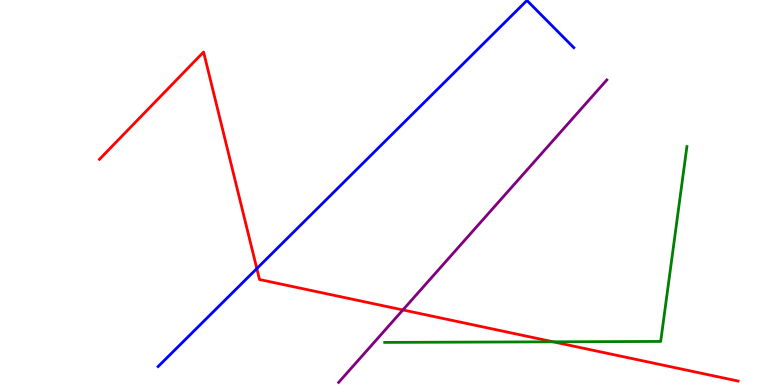[{'lines': ['blue', 'red'], 'intersections': [{'x': 3.31, 'y': 3.02}]}, {'lines': ['green', 'red'], 'intersections': [{'x': 7.14, 'y': 1.12}]}, {'lines': ['purple', 'red'], 'intersections': [{'x': 5.2, 'y': 1.95}]}, {'lines': ['blue', 'green'], 'intersections': []}, {'lines': ['blue', 'purple'], 'intersections': []}, {'lines': ['green', 'purple'], 'intersections': []}]